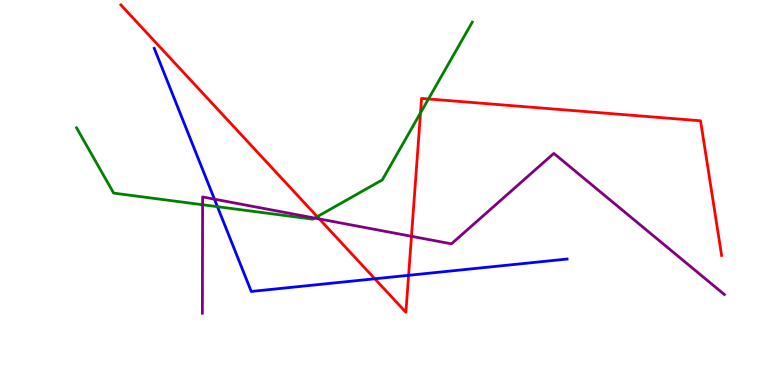[{'lines': ['blue', 'red'], 'intersections': [{'x': 4.84, 'y': 2.76}, {'x': 5.27, 'y': 2.85}]}, {'lines': ['green', 'red'], 'intersections': [{'x': 4.09, 'y': 4.37}, {'x': 5.43, 'y': 7.07}, {'x': 5.53, 'y': 7.43}]}, {'lines': ['purple', 'red'], 'intersections': [{'x': 4.12, 'y': 4.31}, {'x': 5.31, 'y': 3.86}]}, {'lines': ['blue', 'green'], 'intersections': [{'x': 2.81, 'y': 4.63}]}, {'lines': ['blue', 'purple'], 'intersections': [{'x': 2.77, 'y': 4.83}]}, {'lines': ['green', 'purple'], 'intersections': [{'x': 2.61, 'y': 4.68}, {'x': 4.06, 'y': 4.34}]}]